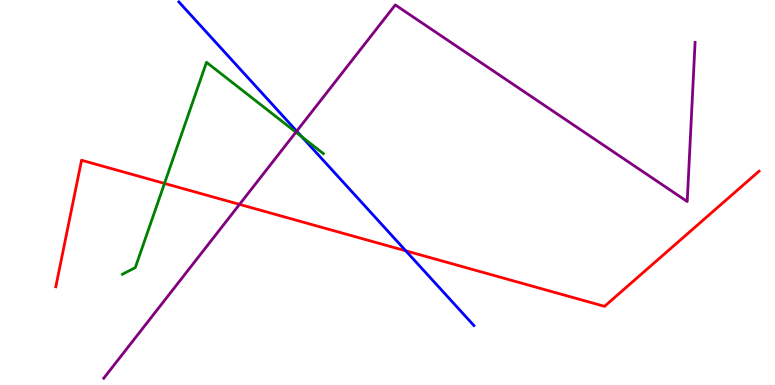[{'lines': ['blue', 'red'], 'intersections': [{'x': 5.24, 'y': 3.49}]}, {'lines': ['green', 'red'], 'intersections': [{'x': 2.12, 'y': 5.24}]}, {'lines': ['purple', 'red'], 'intersections': [{'x': 3.09, 'y': 4.69}]}, {'lines': ['blue', 'green'], 'intersections': [{'x': 3.9, 'y': 6.45}]}, {'lines': ['blue', 'purple'], 'intersections': [{'x': 3.83, 'y': 6.59}]}, {'lines': ['green', 'purple'], 'intersections': [{'x': 3.82, 'y': 6.57}]}]